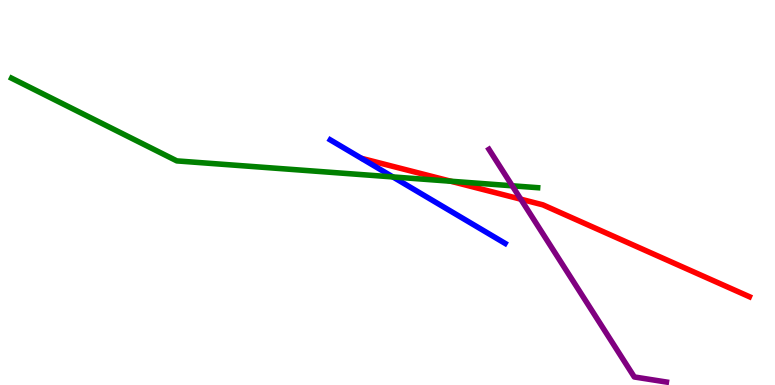[{'lines': ['blue', 'red'], 'intersections': []}, {'lines': ['green', 'red'], 'intersections': [{'x': 5.82, 'y': 5.29}]}, {'lines': ['purple', 'red'], 'intersections': [{'x': 6.72, 'y': 4.83}]}, {'lines': ['blue', 'green'], 'intersections': [{'x': 5.07, 'y': 5.4}]}, {'lines': ['blue', 'purple'], 'intersections': []}, {'lines': ['green', 'purple'], 'intersections': [{'x': 6.61, 'y': 5.17}]}]